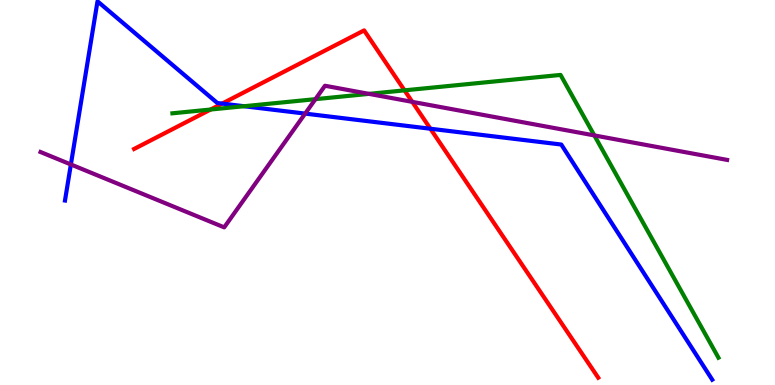[{'lines': ['blue', 'red'], 'intersections': [{'x': 2.87, 'y': 7.31}, {'x': 5.55, 'y': 6.66}]}, {'lines': ['green', 'red'], 'intersections': [{'x': 2.72, 'y': 7.16}, {'x': 5.22, 'y': 7.65}]}, {'lines': ['purple', 'red'], 'intersections': [{'x': 5.32, 'y': 7.35}]}, {'lines': ['blue', 'green'], 'intersections': [{'x': 3.15, 'y': 7.24}]}, {'lines': ['blue', 'purple'], 'intersections': [{'x': 0.915, 'y': 5.73}, {'x': 3.94, 'y': 7.05}]}, {'lines': ['green', 'purple'], 'intersections': [{'x': 4.07, 'y': 7.42}, {'x': 4.76, 'y': 7.56}, {'x': 7.67, 'y': 6.48}]}]